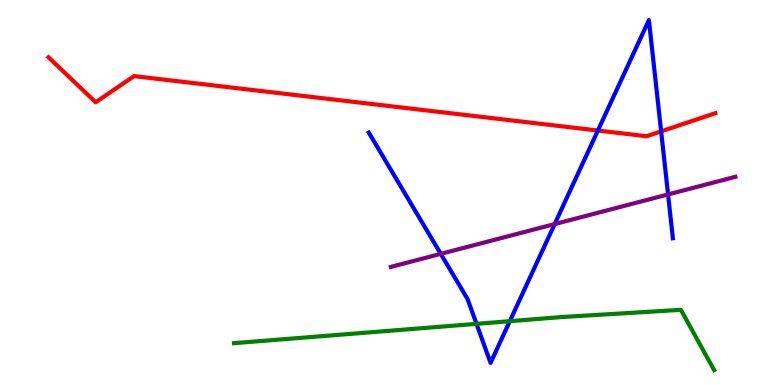[{'lines': ['blue', 'red'], 'intersections': [{'x': 7.71, 'y': 6.61}, {'x': 8.53, 'y': 6.59}]}, {'lines': ['green', 'red'], 'intersections': []}, {'lines': ['purple', 'red'], 'intersections': []}, {'lines': ['blue', 'green'], 'intersections': [{'x': 6.15, 'y': 1.59}, {'x': 6.58, 'y': 1.66}]}, {'lines': ['blue', 'purple'], 'intersections': [{'x': 5.69, 'y': 3.41}, {'x': 7.16, 'y': 4.18}, {'x': 8.62, 'y': 4.95}]}, {'lines': ['green', 'purple'], 'intersections': []}]